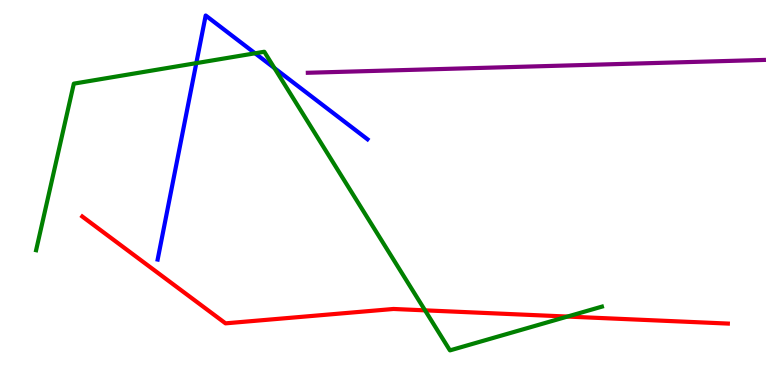[{'lines': ['blue', 'red'], 'intersections': []}, {'lines': ['green', 'red'], 'intersections': [{'x': 5.48, 'y': 1.94}, {'x': 7.32, 'y': 1.78}]}, {'lines': ['purple', 'red'], 'intersections': []}, {'lines': ['blue', 'green'], 'intersections': [{'x': 2.53, 'y': 8.36}, {'x': 3.29, 'y': 8.62}, {'x': 3.54, 'y': 8.23}]}, {'lines': ['blue', 'purple'], 'intersections': []}, {'lines': ['green', 'purple'], 'intersections': []}]